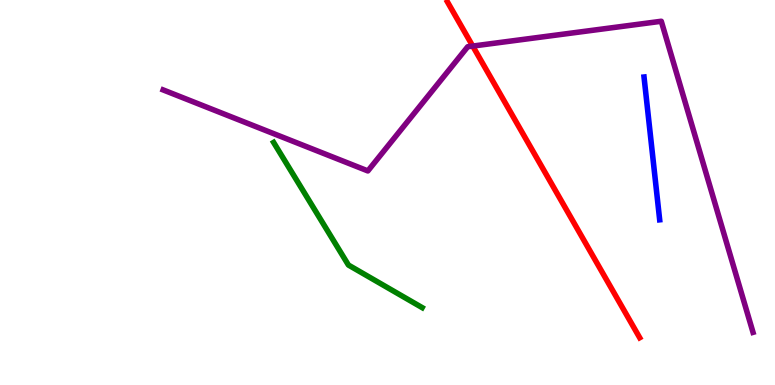[{'lines': ['blue', 'red'], 'intersections': []}, {'lines': ['green', 'red'], 'intersections': []}, {'lines': ['purple', 'red'], 'intersections': [{'x': 6.1, 'y': 8.8}]}, {'lines': ['blue', 'green'], 'intersections': []}, {'lines': ['blue', 'purple'], 'intersections': []}, {'lines': ['green', 'purple'], 'intersections': []}]